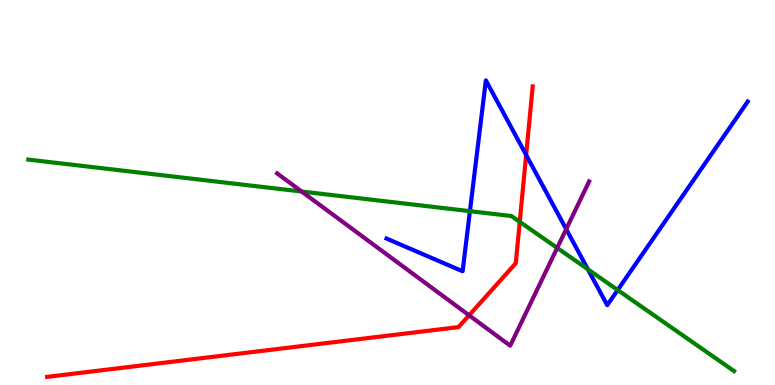[{'lines': ['blue', 'red'], 'intersections': [{'x': 6.79, 'y': 5.98}]}, {'lines': ['green', 'red'], 'intersections': [{'x': 6.71, 'y': 4.24}]}, {'lines': ['purple', 'red'], 'intersections': [{'x': 6.05, 'y': 1.81}]}, {'lines': ['blue', 'green'], 'intersections': [{'x': 6.06, 'y': 4.52}, {'x': 7.59, 'y': 3.01}, {'x': 7.97, 'y': 2.47}]}, {'lines': ['blue', 'purple'], 'intersections': [{'x': 7.31, 'y': 4.05}]}, {'lines': ['green', 'purple'], 'intersections': [{'x': 3.89, 'y': 5.03}, {'x': 7.19, 'y': 3.56}]}]